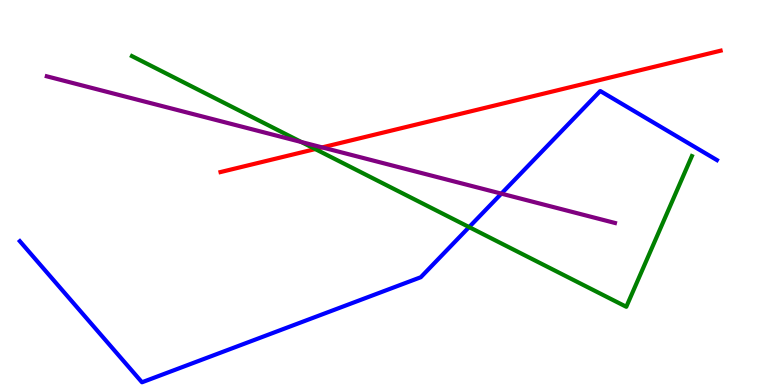[{'lines': ['blue', 'red'], 'intersections': []}, {'lines': ['green', 'red'], 'intersections': [{'x': 4.07, 'y': 6.13}]}, {'lines': ['purple', 'red'], 'intersections': [{'x': 4.16, 'y': 6.17}]}, {'lines': ['blue', 'green'], 'intersections': [{'x': 6.05, 'y': 4.1}]}, {'lines': ['blue', 'purple'], 'intersections': [{'x': 6.47, 'y': 4.97}]}, {'lines': ['green', 'purple'], 'intersections': [{'x': 3.89, 'y': 6.31}]}]